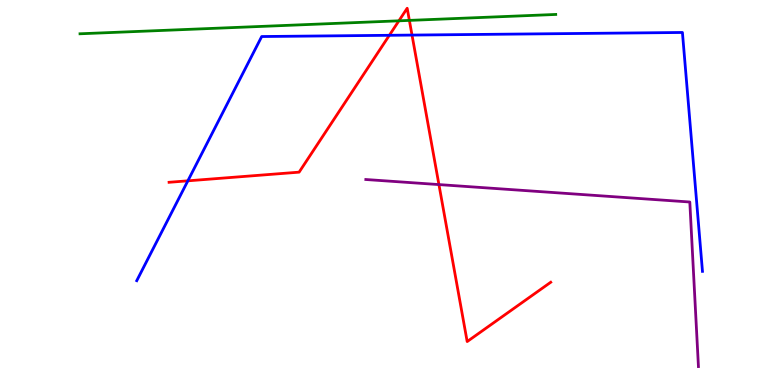[{'lines': ['blue', 'red'], 'intersections': [{'x': 2.42, 'y': 5.3}, {'x': 5.02, 'y': 9.08}, {'x': 5.32, 'y': 9.09}]}, {'lines': ['green', 'red'], 'intersections': [{'x': 5.15, 'y': 9.46}, {'x': 5.28, 'y': 9.47}]}, {'lines': ['purple', 'red'], 'intersections': [{'x': 5.66, 'y': 5.21}]}, {'lines': ['blue', 'green'], 'intersections': []}, {'lines': ['blue', 'purple'], 'intersections': []}, {'lines': ['green', 'purple'], 'intersections': []}]